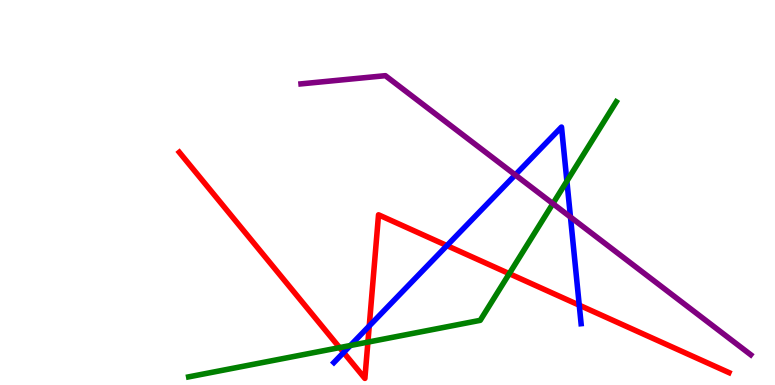[{'lines': ['blue', 'red'], 'intersections': [{'x': 4.43, 'y': 0.844}, {'x': 4.76, 'y': 1.53}, {'x': 5.77, 'y': 3.62}, {'x': 7.47, 'y': 2.07}]}, {'lines': ['green', 'red'], 'intersections': [{'x': 4.38, 'y': 0.971}, {'x': 4.75, 'y': 1.11}, {'x': 6.57, 'y': 2.89}]}, {'lines': ['purple', 'red'], 'intersections': []}, {'lines': ['blue', 'green'], 'intersections': [{'x': 4.52, 'y': 1.03}, {'x': 7.31, 'y': 5.3}]}, {'lines': ['blue', 'purple'], 'intersections': [{'x': 6.65, 'y': 5.46}, {'x': 7.36, 'y': 4.36}]}, {'lines': ['green', 'purple'], 'intersections': [{'x': 7.13, 'y': 4.71}]}]